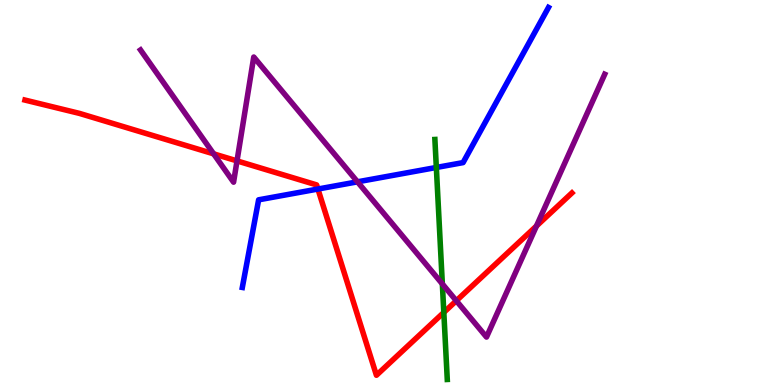[{'lines': ['blue', 'red'], 'intersections': [{'x': 4.1, 'y': 5.09}]}, {'lines': ['green', 'red'], 'intersections': [{'x': 5.73, 'y': 1.89}]}, {'lines': ['purple', 'red'], 'intersections': [{'x': 2.76, 'y': 6.0}, {'x': 3.06, 'y': 5.82}, {'x': 5.89, 'y': 2.19}, {'x': 6.92, 'y': 4.13}]}, {'lines': ['blue', 'green'], 'intersections': [{'x': 5.63, 'y': 5.65}]}, {'lines': ['blue', 'purple'], 'intersections': [{'x': 4.61, 'y': 5.28}]}, {'lines': ['green', 'purple'], 'intersections': [{'x': 5.71, 'y': 2.62}]}]